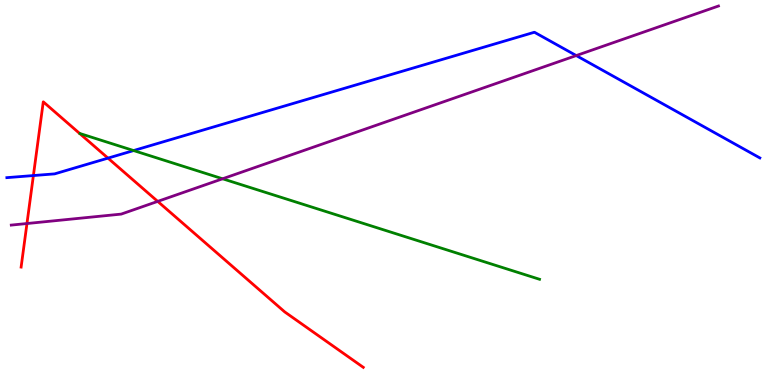[{'lines': ['blue', 'red'], 'intersections': [{'x': 0.431, 'y': 5.44}, {'x': 1.39, 'y': 5.89}]}, {'lines': ['green', 'red'], 'intersections': []}, {'lines': ['purple', 'red'], 'intersections': [{'x': 0.348, 'y': 4.19}, {'x': 2.03, 'y': 4.77}]}, {'lines': ['blue', 'green'], 'intersections': [{'x': 1.72, 'y': 6.09}]}, {'lines': ['blue', 'purple'], 'intersections': [{'x': 7.44, 'y': 8.56}]}, {'lines': ['green', 'purple'], 'intersections': [{'x': 2.87, 'y': 5.36}]}]